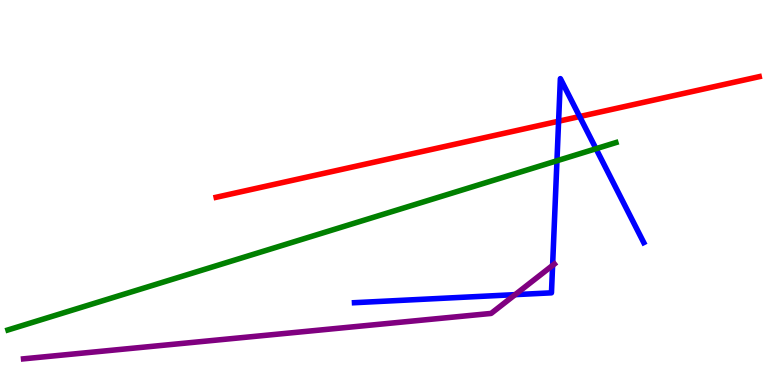[{'lines': ['blue', 'red'], 'intersections': [{'x': 7.21, 'y': 6.85}, {'x': 7.48, 'y': 6.97}]}, {'lines': ['green', 'red'], 'intersections': []}, {'lines': ['purple', 'red'], 'intersections': []}, {'lines': ['blue', 'green'], 'intersections': [{'x': 7.19, 'y': 5.82}, {'x': 7.69, 'y': 6.14}]}, {'lines': ['blue', 'purple'], 'intersections': [{'x': 6.65, 'y': 2.35}, {'x': 7.13, 'y': 3.11}]}, {'lines': ['green', 'purple'], 'intersections': []}]